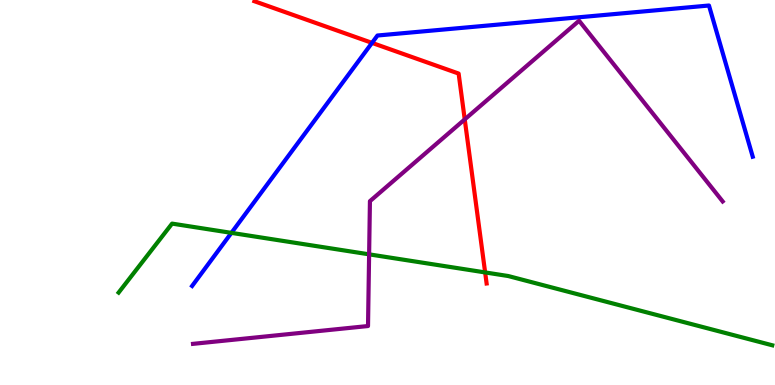[{'lines': ['blue', 'red'], 'intersections': [{'x': 4.8, 'y': 8.89}]}, {'lines': ['green', 'red'], 'intersections': [{'x': 6.26, 'y': 2.92}]}, {'lines': ['purple', 'red'], 'intersections': [{'x': 6.0, 'y': 6.9}]}, {'lines': ['blue', 'green'], 'intersections': [{'x': 2.99, 'y': 3.95}]}, {'lines': ['blue', 'purple'], 'intersections': []}, {'lines': ['green', 'purple'], 'intersections': [{'x': 4.76, 'y': 3.39}]}]